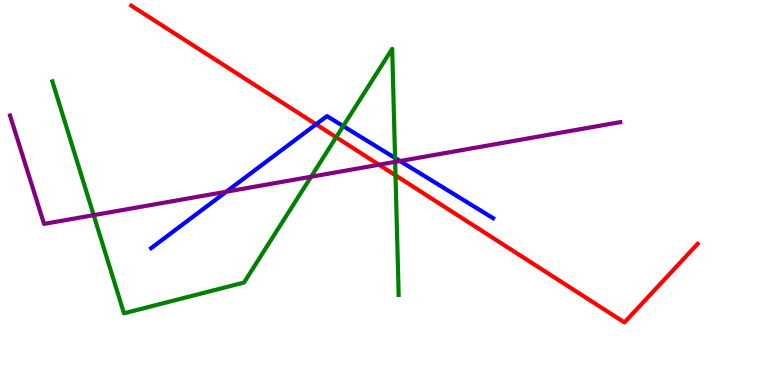[{'lines': ['blue', 'red'], 'intersections': [{'x': 4.08, 'y': 6.77}]}, {'lines': ['green', 'red'], 'intersections': [{'x': 4.34, 'y': 6.44}, {'x': 5.1, 'y': 5.45}]}, {'lines': ['purple', 'red'], 'intersections': [{'x': 4.89, 'y': 5.72}]}, {'lines': ['blue', 'green'], 'intersections': [{'x': 4.43, 'y': 6.72}, {'x': 5.1, 'y': 5.9}]}, {'lines': ['blue', 'purple'], 'intersections': [{'x': 2.92, 'y': 5.02}, {'x': 5.16, 'y': 5.82}]}, {'lines': ['green', 'purple'], 'intersections': [{'x': 1.21, 'y': 4.41}, {'x': 4.01, 'y': 5.41}, {'x': 5.1, 'y': 5.8}]}]